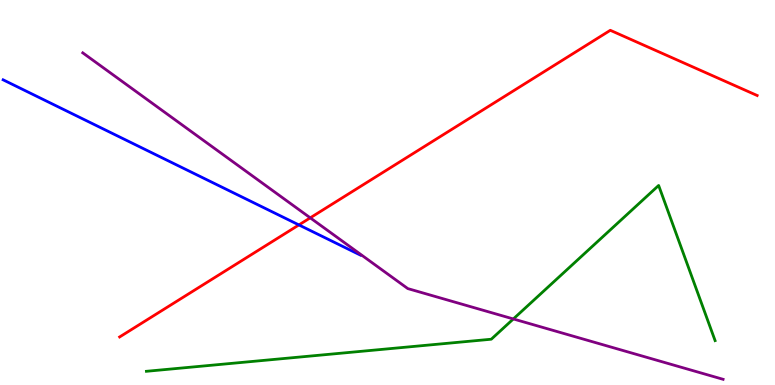[{'lines': ['blue', 'red'], 'intersections': [{'x': 3.86, 'y': 4.16}]}, {'lines': ['green', 'red'], 'intersections': []}, {'lines': ['purple', 'red'], 'intersections': [{'x': 4.0, 'y': 4.34}]}, {'lines': ['blue', 'green'], 'intersections': []}, {'lines': ['blue', 'purple'], 'intersections': []}, {'lines': ['green', 'purple'], 'intersections': [{'x': 6.62, 'y': 1.72}]}]